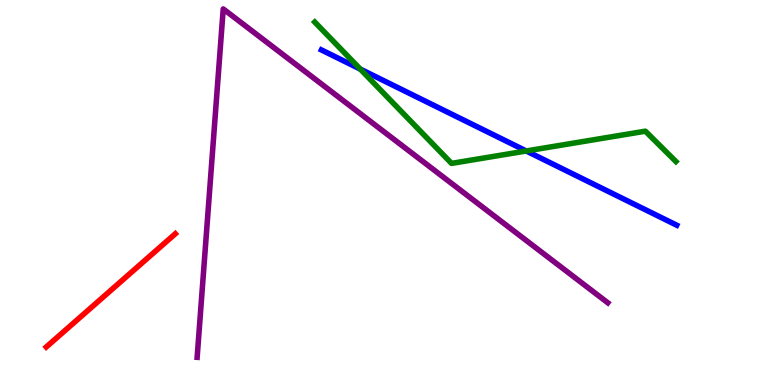[{'lines': ['blue', 'red'], 'intersections': []}, {'lines': ['green', 'red'], 'intersections': []}, {'lines': ['purple', 'red'], 'intersections': []}, {'lines': ['blue', 'green'], 'intersections': [{'x': 4.65, 'y': 8.21}, {'x': 6.79, 'y': 6.08}]}, {'lines': ['blue', 'purple'], 'intersections': []}, {'lines': ['green', 'purple'], 'intersections': []}]